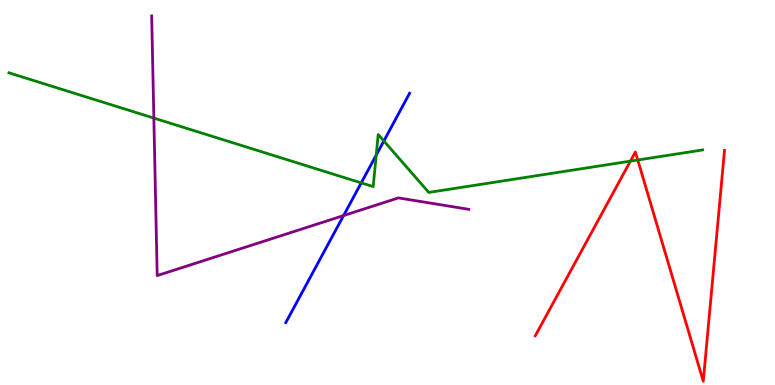[{'lines': ['blue', 'red'], 'intersections': []}, {'lines': ['green', 'red'], 'intersections': [{'x': 8.13, 'y': 5.81}, {'x': 8.23, 'y': 5.84}]}, {'lines': ['purple', 'red'], 'intersections': []}, {'lines': ['blue', 'green'], 'intersections': [{'x': 4.66, 'y': 5.25}, {'x': 4.85, 'y': 5.97}, {'x': 4.95, 'y': 6.34}]}, {'lines': ['blue', 'purple'], 'intersections': [{'x': 4.43, 'y': 4.4}]}, {'lines': ['green', 'purple'], 'intersections': [{'x': 1.99, 'y': 6.93}]}]